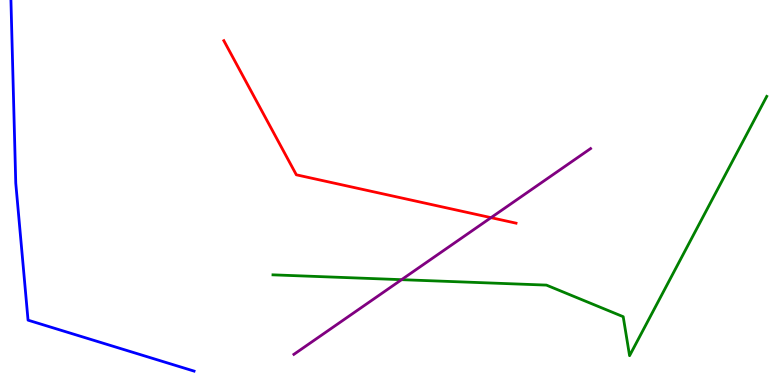[{'lines': ['blue', 'red'], 'intersections': []}, {'lines': ['green', 'red'], 'intersections': []}, {'lines': ['purple', 'red'], 'intersections': [{'x': 6.34, 'y': 4.35}]}, {'lines': ['blue', 'green'], 'intersections': []}, {'lines': ['blue', 'purple'], 'intersections': []}, {'lines': ['green', 'purple'], 'intersections': [{'x': 5.18, 'y': 2.74}]}]